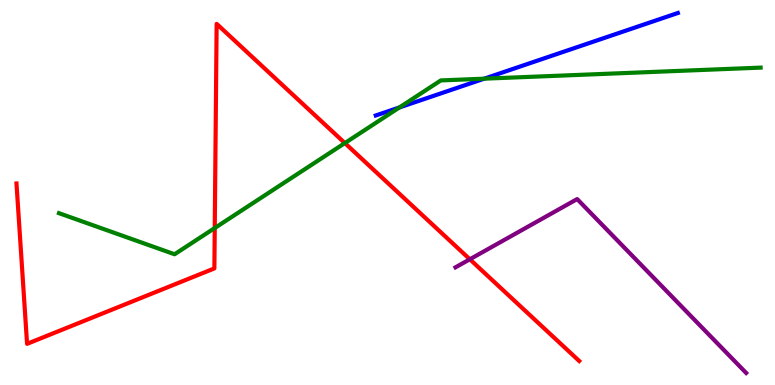[{'lines': ['blue', 'red'], 'intersections': []}, {'lines': ['green', 'red'], 'intersections': [{'x': 2.77, 'y': 4.08}, {'x': 4.45, 'y': 6.28}]}, {'lines': ['purple', 'red'], 'intersections': [{'x': 6.06, 'y': 3.27}]}, {'lines': ['blue', 'green'], 'intersections': [{'x': 5.15, 'y': 7.21}, {'x': 6.25, 'y': 7.96}]}, {'lines': ['blue', 'purple'], 'intersections': []}, {'lines': ['green', 'purple'], 'intersections': []}]